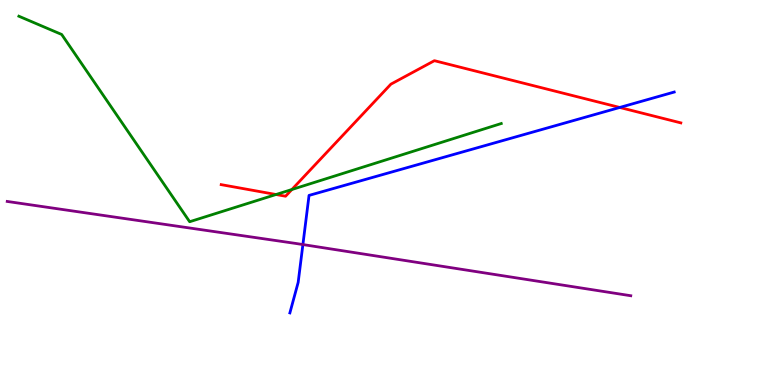[{'lines': ['blue', 'red'], 'intersections': [{'x': 8.0, 'y': 7.21}]}, {'lines': ['green', 'red'], 'intersections': [{'x': 3.56, 'y': 4.95}, {'x': 3.77, 'y': 5.08}]}, {'lines': ['purple', 'red'], 'intersections': []}, {'lines': ['blue', 'green'], 'intersections': []}, {'lines': ['blue', 'purple'], 'intersections': [{'x': 3.91, 'y': 3.65}]}, {'lines': ['green', 'purple'], 'intersections': []}]